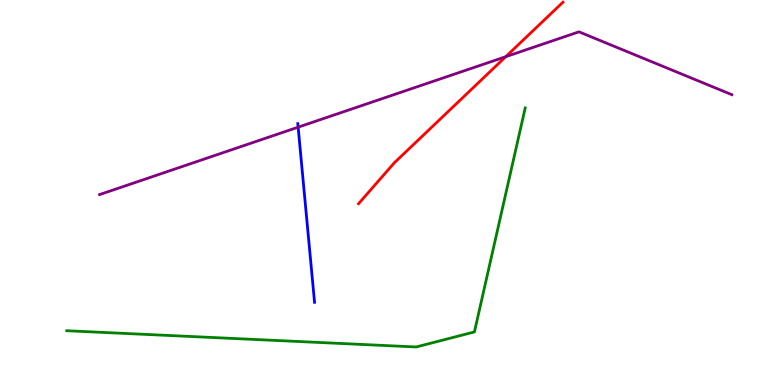[{'lines': ['blue', 'red'], 'intersections': []}, {'lines': ['green', 'red'], 'intersections': []}, {'lines': ['purple', 'red'], 'intersections': [{'x': 6.53, 'y': 8.53}]}, {'lines': ['blue', 'green'], 'intersections': []}, {'lines': ['blue', 'purple'], 'intersections': [{'x': 3.85, 'y': 6.7}]}, {'lines': ['green', 'purple'], 'intersections': []}]